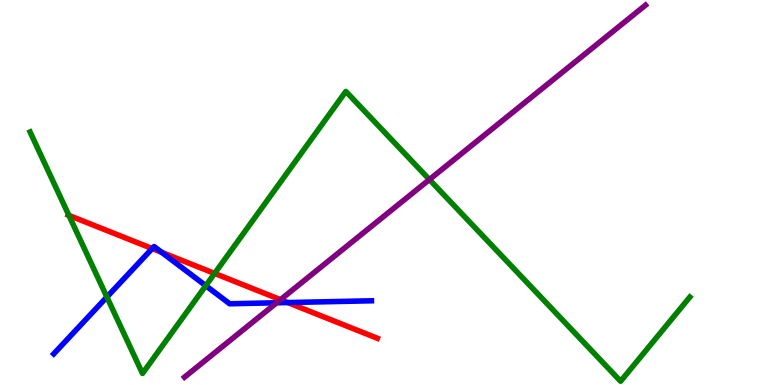[{'lines': ['blue', 'red'], 'intersections': [{'x': 1.96, 'y': 3.54}, {'x': 2.09, 'y': 3.44}, {'x': 3.71, 'y': 2.14}]}, {'lines': ['green', 'red'], 'intersections': [{'x': 0.889, 'y': 4.41}, {'x': 2.77, 'y': 2.9}]}, {'lines': ['purple', 'red'], 'intersections': [{'x': 3.62, 'y': 2.22}]}, {'lines': ['blue', 'green'], 'intersections': [{'x': 1.38, 'y': 2.29}, {'x': 2.66, 'y': 2.58}]}, {'lines': ['blue', 'purple'], 'intersections': [{'x': 3.57, 'y': 2.14}]}, {'lines': ['green', 'purple'], 'intersections': [{'x': 5.54, 'y': 5.34}]}]